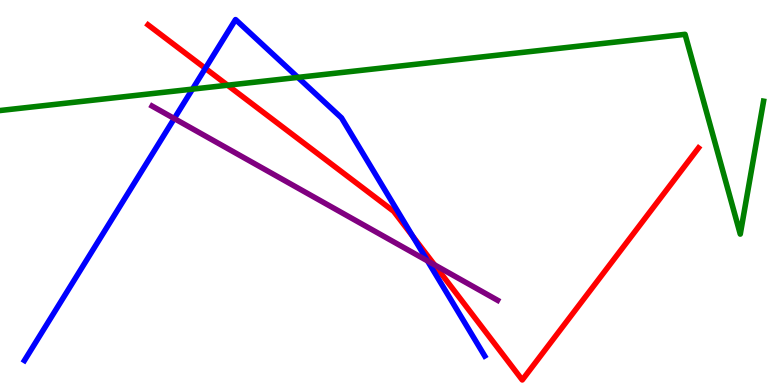[{'lines': ['blue', 'red'], 'intersections': [{'x': 2.65, 'y': 8.22}, {'x': 5.33, 'y': 3.86}]}, {'lines': ['green', 'red'], 'intersections': [{'x': 2.94, 'y': 7.79}]}, {'lines': ['purple', 'red'], 'intersections': [{'x': 5.61, 'y': 3.12}]}, {'lines': ['blue', 'green'], 'intersections': [{'x': 2.48, 'y': 7.69}, {'x': 3.84, 'y': 7.99}]}, {'lines': ['blue', 'purple'], 'intersections': [{'x': 2.25, 'y': 6.92}, {'x': 5.52, 'y': 3.22}]}, {'lines': ['green', 'purple'], 'intersections': []}]